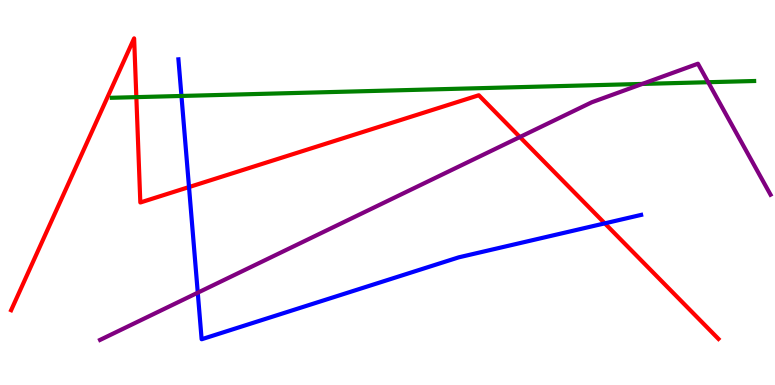[{'lines': ['blue', 'red'], 'intersections': [{'x': 2.44, 'y': 5.14}, {'x': 7.8, 'y': 4.2}]}, {'lines': ['green', 'red'], 'intersections': [{'x': 1.76, 'y': 7.48}]}, {'lines': ['purple', 'red'], 'intersections': [{'x': 6.71, 'y': 6.44}]}, {'lines': ['blue', 'green'], 'intersections': [{'x': 2.34, 'y': 7.51}]}, {'lines': ['blue', 'purple'], 'intersections': [{'x': 2.55, 'y': 2.4}]}, {'lines': ['green', 'purple'], 'intersections': [{'x': 8.29, 'y': 7.82}, {'x': 9.14, 'y': 7.86}]}]